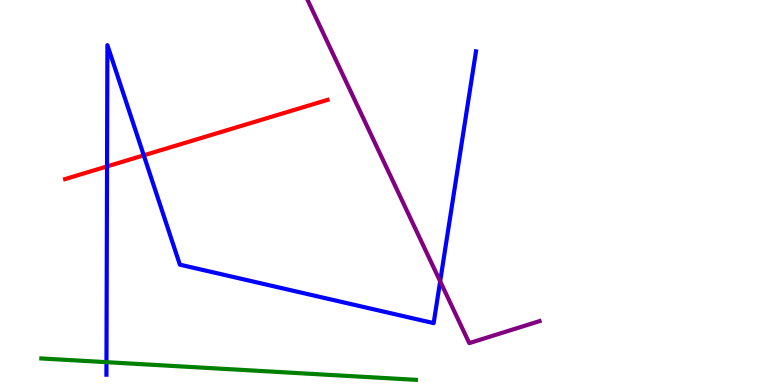[{'lines': ['blue', 'red'], 'intersections': [{'x': 1.38, 'y': 5.68}, {'x': 1.86, 'y': 5.97}]}, {'lines': ['green', 'red'], 'intersections': []}, {'lines': ['purple', 'red'], 'intersections': []}, {'lines': ['blue', 'green'], 'intersections': [{'x': 1.37, 'y': 0.593}]}, {'lines': ['blue', 'purple'], 'intersections': [{'x': 5.68, 'y': 2.69}]}, {'lines': ['green', 'purple'], 'intersections': []}]